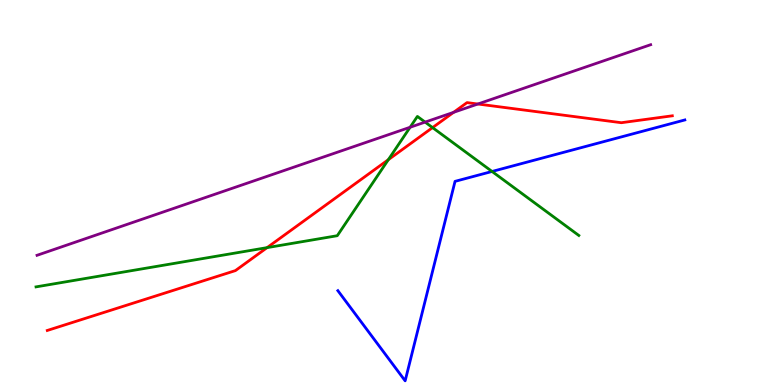[{'lines': ['blue', 'red'], 'intersections': []}, {'lines': ['green', 'red'], 'intersections': [{'x': 3.45, 'y': 3.57}, {'x': 5.01, 'y': 5.85}, {'x': 5.58, 'y': 6.69}]}, {'lines': ['purple', 'red'], 'intersections': [{'x': 5.85, 'y': 7.08}, {'x': 6.17, 'y': 7.3}]}, {'lines': ['blue', 'green'], 'intersections': [{'x': 6.35, 'y': 5.55}]}, {'lines': ['blue', 'purple'], 'intersections': []}, {'lines': ['green', 'purple'], 'intersections': [{'x': 5.29, 'y': 6.69}, {'x': 5.49, 'y': 6.83}]}]